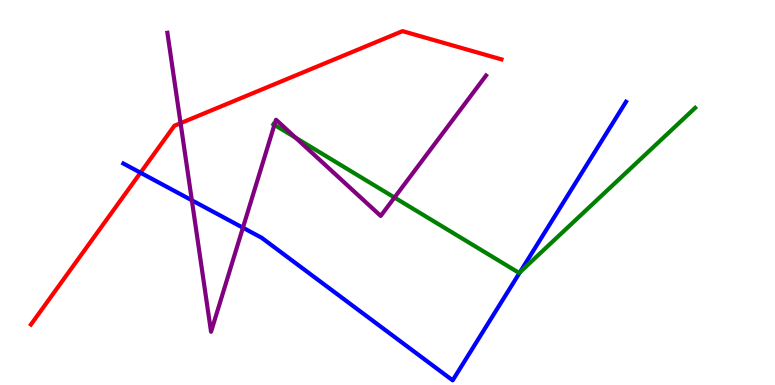[{'lines': ['blue', 'red'], 'intersections': [{'x': 1.81, 'y': 5.51}]}, {'lines': ['green', 'red'], 'intersections': []}, {'lines': ['purple', 'red'], 'intersections': [{'x': 2.33, 'y': 6.8}]}, {'lines': ['blue', 'green'], 'intersections': [{'x': 6.71, 'y': 2.93}]}, {'lines': ['blue', 'purple'], 'intersections': [{'x': 2.48, 'y': 4.8}, {'x': 3.13, 'y': 4.09}]}, {'lines': ['green', 'purple'], 'intersections': [{'x': 3.54, 'y': 6.76}, {'x': 3.81, 'y': 6.42}, {'x': 5.09, 'y': 4.87}]}]